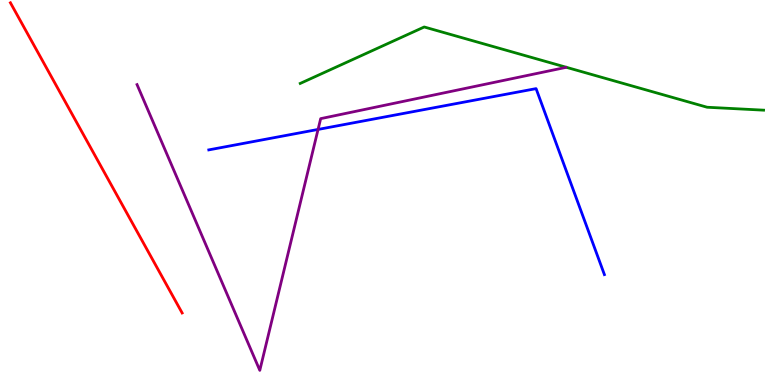[{'lines': ['blue', 'red'], 'intersections': []}, {'lines': ['green', 'red'], 'intersections': []}, {'lines': ['purple', 'red'], 'intersections': []}, {'lines': ['blue', 'green'], 'intersections': []}, {'lines': ['blue', 'purple'], 'intersections': [{'x': 4.1, 'y': 6.64}]}, {'lines': ['green', 'purple'], 'intersections': []}]